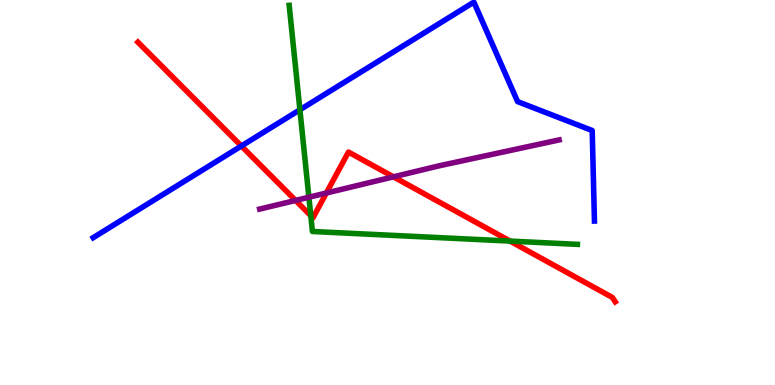[{'lines': ['blue', 'red'], 'intersections': [{'x': 3.11, 'y': 6.21}]}, {'lines': ['green', 'red'], 'intersections': [{'x': 4.01, 'y': 4.4}, {'x': 6.58, 'y': 3.74}]}, {'lines': ['purple', 'red'], 'intersections': [{'x': 3.81, 'y': 4.79}, {'x': 4.21, 'y': 4.99}, {'x': 5.08, 'y': 5.41}]}, {'lines': ['blue', 'green'], 'intersections': [{'x': 3.87, 'y': 7.15}]}, {'lines': ['blue', 'purple'], 'intersections': []}, {'lines': ['green', 'purple'], 'intersections': [{'x': 3.99, 'y': 4.88}]}]